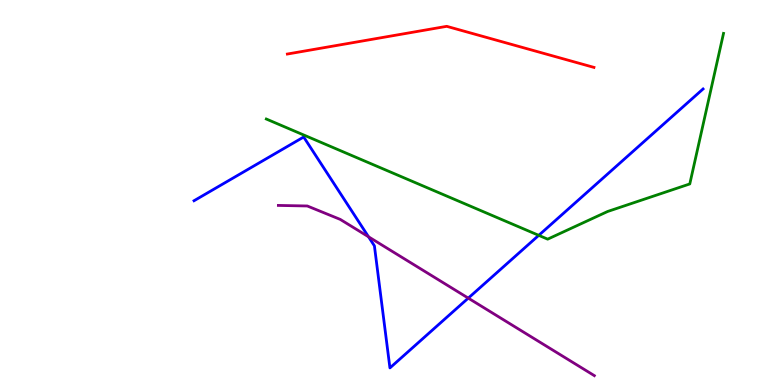[{'lines': ['blue', 'red'], 'intersections': []}, {'lines': ['green', 'red'], 'intersections': []}, {'lines': ['purple', 'red'], 'intersections': []}, {'lines': ['blue', 'green'], 'intersections': [{'x': 6.95, 'y': 3.89}]}, {'lines': ['blue', 'purple'], 'intersections': [{'x': 4.76, 'y': 3.85}, {'x': 6.04, 'y': 2.26}]}, {'lines': ['green', 'purple'], 'intersections': []}]